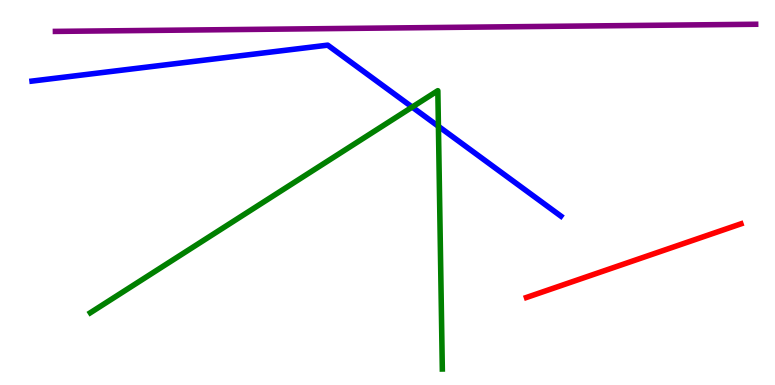[{'lines': ['blue', 'red'], 'intersections': []}, {'lines': ['green', 'red'], 'intersections': []}, {'lines': ['purple', 'red'], 'intersections': []}, {'lines': ['blue', 'green'], 'intersections': [{'x': 5.32, 'y': 7.22}, {'x': 5.66, 'y': 6.72}]}, {'lines': ['blue', 'purple'], 'intersections': []}, {'lines': ['green', 'purple'], 'intersections': []}]